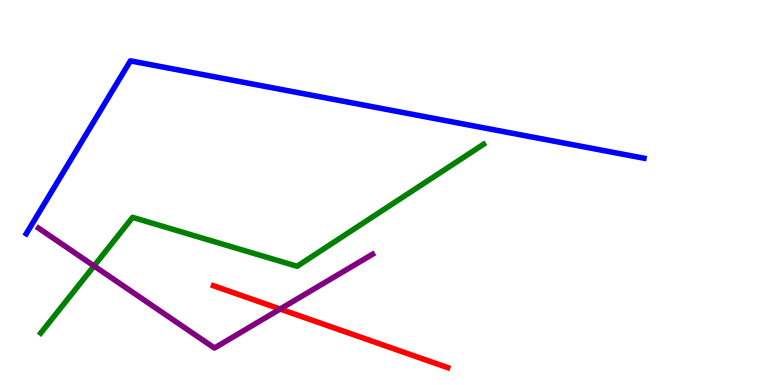[{'lines': ['blue', 'red'], 'intersections': []}, {'lines': ['green', 'red'], 'intersections': []}, {'lines': ['purple', 'red'], 'intersections': [{'x': 3.61, 'y': 1.97}]}, {'lines': ['blue', 'green'], 'intersections': []}, {'lines': ['blue', 'purple'], 'intersections': []}, {'lines': ['green', 'purple'], 'intersections': [{'x': 1.21, 'y': 3.09}]}]